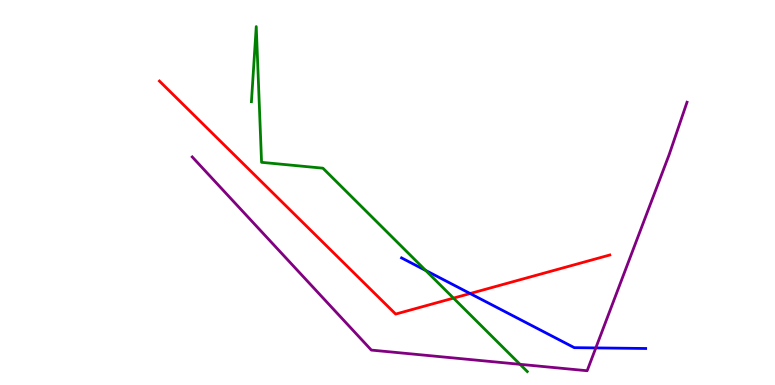[{'lines': ['blue', 'red'], 'intersections': [{'x': 6.07, 'y': 2.38}]}, {'lines': ['green', 'red'], 'intersections': [{'x': 5.85, 'y': 2.26}]}, {'lines': ['purple', 'red'], 'intersections': []}, {'lines': ['blue', 'green'], 'intersections': [{'x': 5.49, 'y': 2.98}]}, {'lines': ['blue', 'purple'], 'intersections': [{'x': 7.69, 'y': 0.963}]}, {'lines': ['green', 'purple'], 'intersections': [{'x': 6.71, 'y': 0.537}]}]